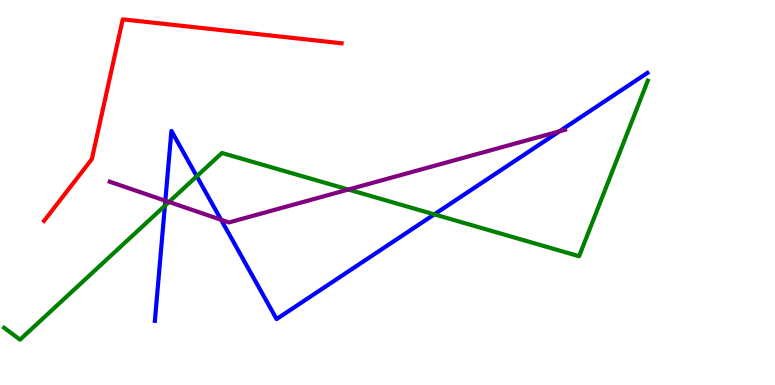[{'lines': ['blue', 'red'], 'intersections': []}, {'lines': ['green', 'red'], 'intersections': []}, {'lines': ['purple', 'red'], 'intersections': []}, {'lines': ['blue', 'green'], 'intersections': [{'x': 2.13, 'y': 4.66}, {'x': 2.54, 'y': 5.42}, {'x': 5.6, 'y': 4.43}]}, {'lines': ['blue', 'purple'], 'intersections': [{'x': 2.13, 'y': 4.79}, {'x': 2.85, 'y': 4.29}, {'x': 7.22, 'y': 6.59}]}, {'lines': ['green', 'purple'], 'intersections': [{'x': 2.18, 'y': 4.75}, {'x': 4.49, 'y': 5.08}]}]